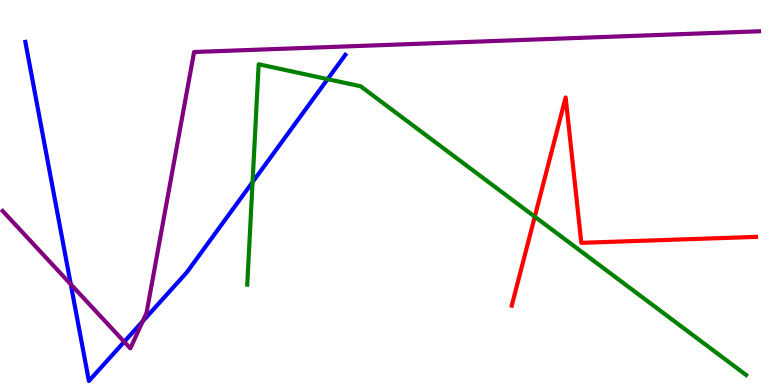[{'lines': ['blue', 'red'], 'intersections': []}, {'lines': ['green', 'red'], 'intersections': [{'x': 6.9, 'y': 4.37}]}, {'lines': ['purple', 'red'], 'intersections': []}, {'lines': ['blue', 'green'], 'intersections': [{'x': 3.26, 'y': 5.27}, {'x': 4.23, 'y': 7.94}]}, {'lines': ['blue', 'purple'], 'intersections': [{'x': 0.913, 'y': 2.62}, {'x': 1.6, 'y': 1.12}, {'x': 1.84, 'y': 1.66}]}, {'lines': ['green', 'purple'], 'intersections': []}]